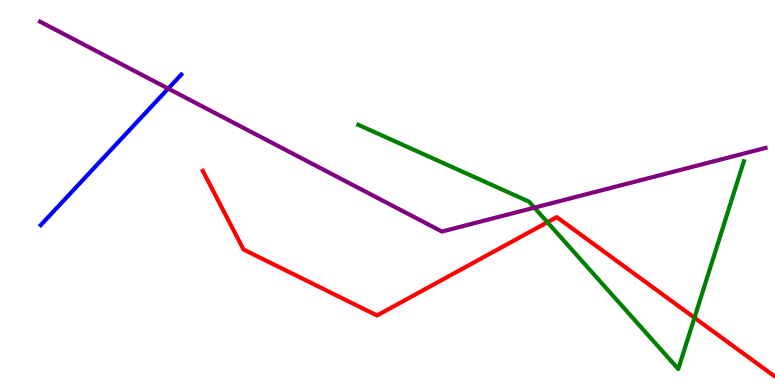[{'lines': ['blue', 'red'], 'intersections': []}, {'lines': ['green', 'red'], 'intersections': [{'x': 7.06, 'y': 4.23}, {'x': 8.96, 'y': 1.75}]}, {'lines': ['purple', 'red'], 'intersections': []}, {'lines': ['blue', 'green'], 'intersections': []}, {'lines': ['blue', 'purple'], 'intersections': [{'x': 2.17, 'y': 7.7}]}, {'lines': ['green', 'purple'], 'intersections': [{'x': 6.9, 'y': 4.61}]}]